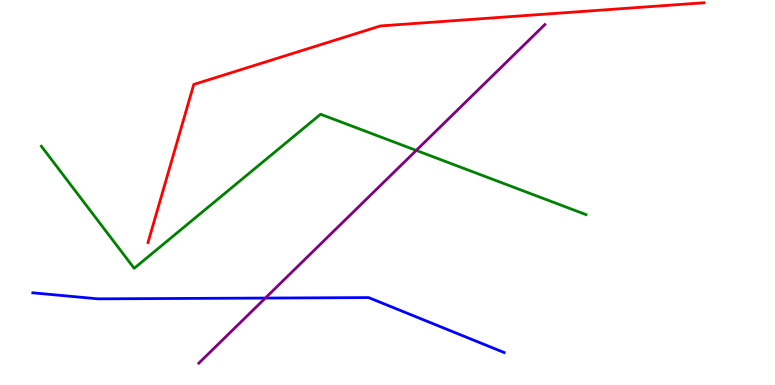[{'lines': ['blue', 'red'], 'intersections': []}, {'lines': ['green', 'red'], 'intersections': []}, {'lines': ['purple', 'red'], 'intersections': []}, {'lines': ['blue', 'green'], 'intersections': []}, {'lines': ['blue', 'purple'], 'intersections': [{'x': 3.42, 'y': 2.26}]}, {'lines': ['green', 'purple'], 'intersections': [{'x': 5.37, 'y': 6.09}]}]